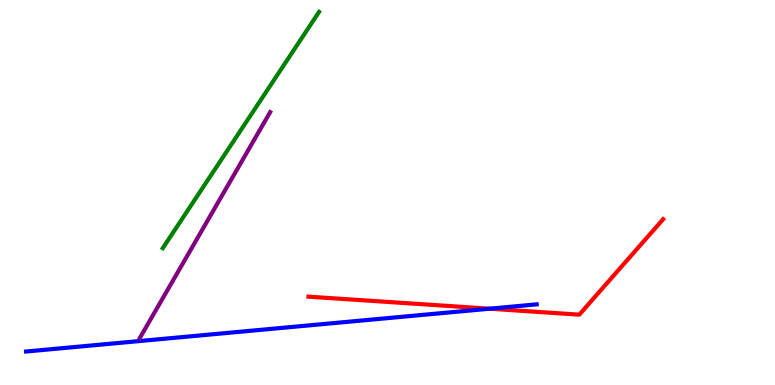[{'lines': ['blue', 'red'], 'intersections': [{'x': 6.32, 'y': 1.98}]}, {'lines': ['green', 'red'], 'intersections': []}, {'lines': ['purple', 'red'], 'intersections': []}, {'lines': ['blue', 'green'], 'intersections': []}, {'lines': ['blue', 'purple'], 'intersections': []}, {'lines': ['green', 'purple'], 'intersections': []}]